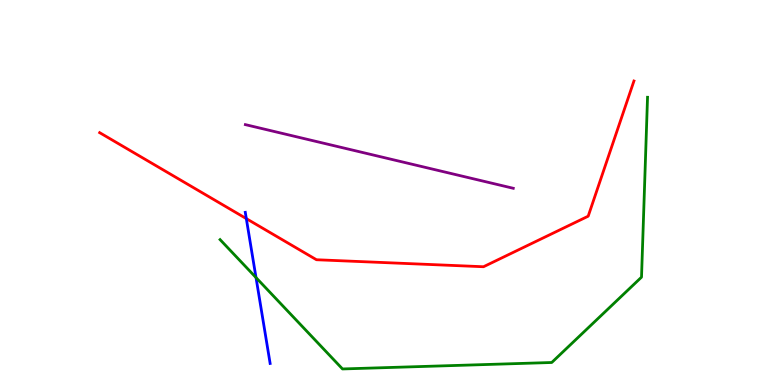[{'lines': ['blue', 'red'], 'intersections': [{'x': 3.18, 'y': 4.32}]}, {'lines': ['green', 'red'], 'intersections': []}, {'lines': ['purple', 'red'], 'intersections': []}, {'lines': ['blue', 'green'], 'intersections': [{'x': 3.3, 'y': 2.79}]}, {'lines': ['blue', 'purple'], 'intersections': []}, {'lines': ['green', 'purple'], 'intersections': []}]